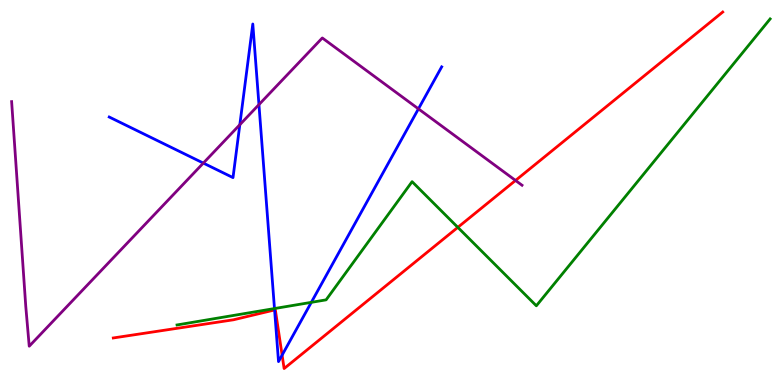[{'lines': ['blue', 'red'], 'intersections': [{'x': 3.54, 'y': 1.95}, {'x': 3.64, 'y': 0.776}]}, {'lines': ['green', 'red'], 'intersections': [{'x': 5.91, 'y': 4.09}]}, {'lines': ['purple', 'red'], 'intersections': [{'x': 6.65, 'y': 5.31}]}, {'lines': ['blue', 'green'], 'intersections': [{'x': 3.54, 'y': 1.99}, {'x': 4.02, 'y': 2.15}]}, {'lines': ['blue', 'purple'], 'intersections': [{'x': 2.62, 'y': 5.76}, {'x': 3.09, 'y': 6.76}, {'x': 3.34, 'y': 7.28}, {'x': 5.4, 'y': 7.17}]}, {'lines': ['green', 'purple'], 'intersections': []}]